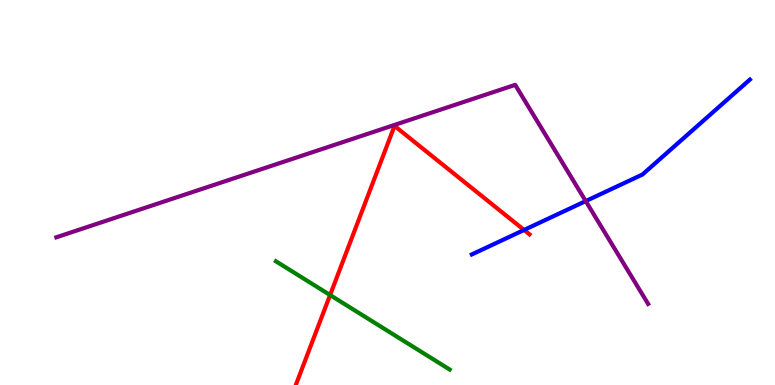[{'lines': ['blue', 'red'], 'intersections': [{'x': 6.76, 'y': 4.03}]}, {'lines': ['green', 'red'], 'intersections': [{'x': 4.26, 'y': 2.34}]}, {'lines': ['purple', 'red'], 'intersections': []}, {'lines': ['blue', 'green'], 'intersections': []}, {'lines': ['blue', 'purple'], 'intersections': [{'x': 7.56, 'y': 4.78}]}, {'lines': ['green', 'purple'], 'intersections': []}]